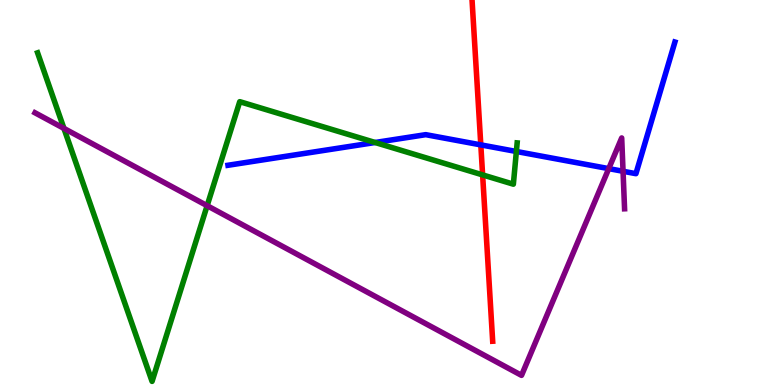[{'lines': ['blue', 'red'], 'intersections': [{'x': 6.2, 'y': 6.24}]}, {'lines': ['green', 'red'], 'intersections': [{'x': 6.23, 'y': 5.46}]}, {'lines': ['purple', 'red'], 'intersections': []}, {'lines': ['blue', 'green'], 'intersections': [{'x': 4.84, 'y': 6.3}, {'x': 6.66, 'y': 6.07}]}, {'lines': ['blue', 'purple'], 'intersections': [{'x': 7.85, 'y': 5.62}, {'x': 8.04, 'y': 5.55}]}, {'lines': ['green', 'purple'], 'intersections': [{'x': 0.825, 'y': 6.66}, {'x': 2.67, 'y': 4.66}]}]